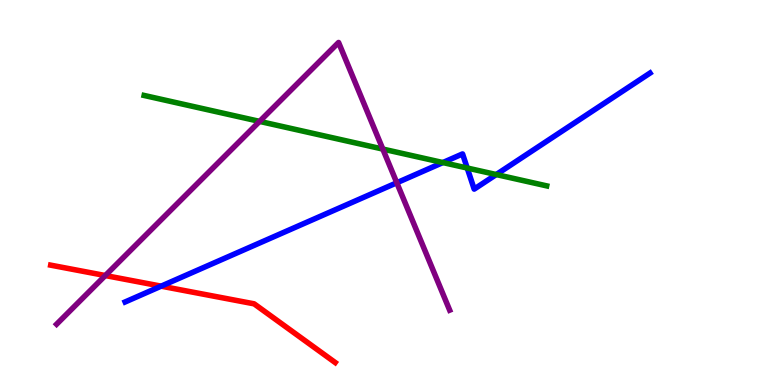[{'lines': ['blue', 'red'], 'intersections': [{'x': 2.08, 'y': 2.57}]}, {'lines': ['green', 'red'], 'intersections': []}, {'lines': ['purple', 'red'], 'intersections': [{'x': 1.36, 'y': 2.84}]}, {'lines': ['blue', 'green'], 'intersections': [{'x': 5.71, 'y': 5.78}, {'x': 6.03, 'y': 5.64}, {'x': 6.4, 'y': 5.47}]}, {'lines': ['blue', 'purple'], 'intersections': [{'x': 5.12, 'y': 5.25}]}, {'lines': ['green', 'purple'], 'intersections': [{'x': 3.35, 'y': 6.85}, {'x': 4.94, 'y': 6.13}]}]